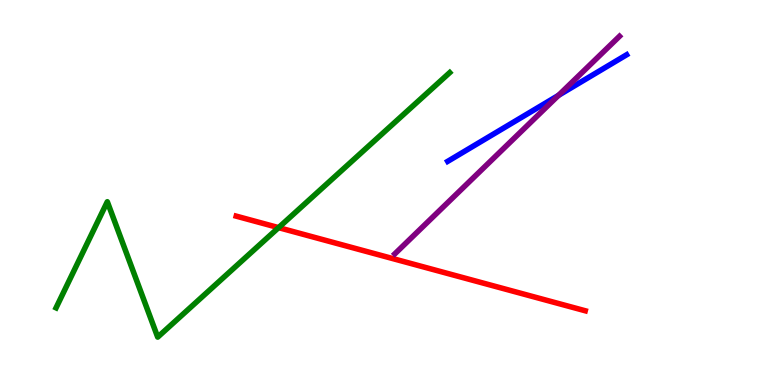[{'lines': ['blue', 'red'], 'intersections': []}, {'lines': ['green', 'red'], 'intersections': [{'x': 3.59, 'y': 4.09}]}, {'lines': ['purple', 'red'], 'intersections': []}, {'lines': ['blue', 'green'], 'intersections': []}, {'lines': ['blue', 'purple'], 'intersections': [{'x': 7.21, 'y': 7.52}]}, {'lines': ['green', 'purple'], 'intersections': []}]